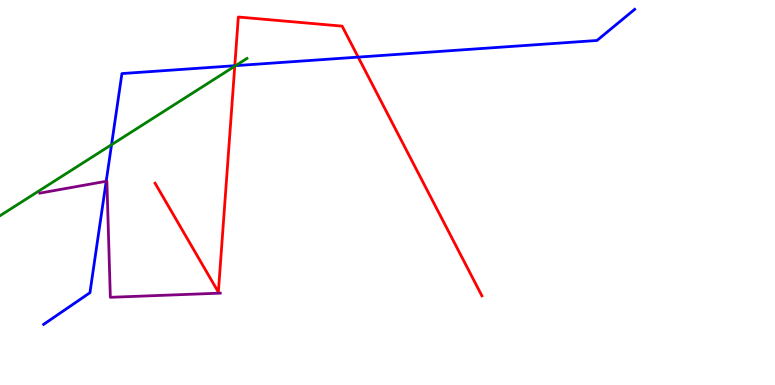[{'lines': ['blue', 'red'], 'intersections': [{'x': 3.03, 'y': 8.29}, {'x': 4.62, 'y': 8.52}]}, {'lines': ['green', 'red'], 'intersections': [{'x': 3.03, 'y': 8.28}]}, {'lines': ['purple', 'red'], 'intersections': []}, {'lines': ['blue', 'green'], 'intersections': [{'x': 1.44, 'y': 6.24}, {'x': 3.04, 'y': 8.29}]}, {'lines': ['blue', 'purple'], 'intersections': [{'x': 1.37, 'y': 5.29}]}, {'lines': ['green', 'purple'], 'intersections': []}]